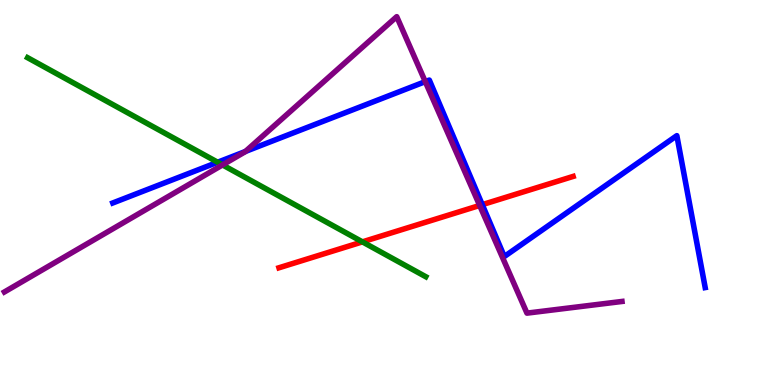[{'lines': ['blue', 'red'], 'intersections': [{'x': 6.22, 'y': 4.68}]}, {'lines': ['green', 'red'], 'intersections': [{'x': 4.68, 'y': 3.72}]}, {'lines': ['purple', 'red'], 'intersections': [{'x': 6.19, 'y': 4.66}]}, {'lines': ['blue', 'green'], 'intersections': [{'x': 2.81, 'y': 5.79}]}, {'lines': ['blue', 'purple'], 'intersections': [{'x': 3.17, 'y': 6.07}, {'x': 5.49, 'y': 7.88}]}, {'lines': ['green', 'purple'], 'intersections': [{'x': 2.87, 'y': 5.72}]}]